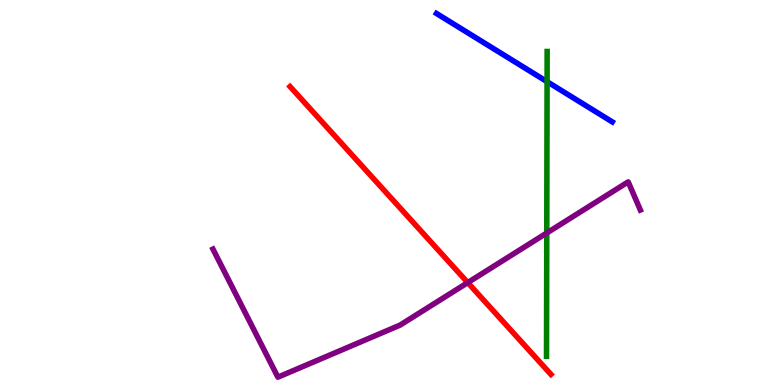[{'lines': ['blue', 'red'], 'intersections': []}, {'lines': ['green', 'red'], 'intersections': []}, {'lines': ['purple', 'red'], 'intersections': [{'x': 6.04, 'y': 2.66}]}, {'lines': ['blue', 'green'], 'intersections': [{'x': 7.06, 'y': 7.88}]}, {'lines': ['blue', 'purple'], 'intersections': []}, {'lines': ['green', 'purple'], 'intersections': [{'x': 7.06, 'y': 3.95}]}]